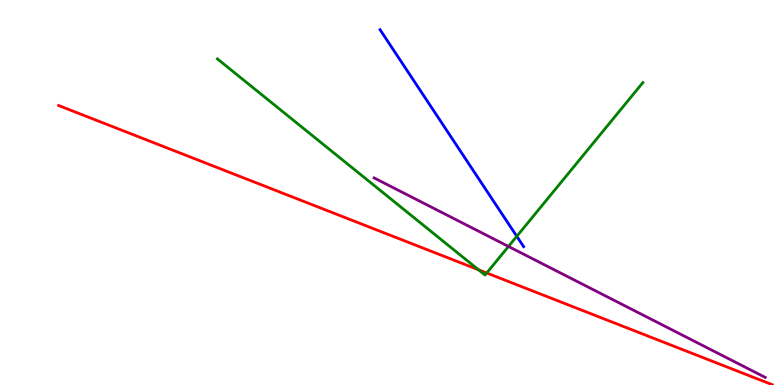[{'lines': ['blue', 'red'], 'intersections': []}, {'lines': ['green', 'red'], 'intersections': [{'x': 6.17, 'y': 2.99}, {'x': 6.28, 'y': 2.91}]}, {'lines': ['purple', 'red'], 'intersections': []}, {'lines': ['blue', 'green'], 'intersections': [{'x': 6.67, 'y': 3.86}]}, {'lines': ['blue', 'purple'], 'intersections': []}, {'lines': ['green', 'purple'], 'intersections': [{'x': 6.56, 'y': 3.6}]}]